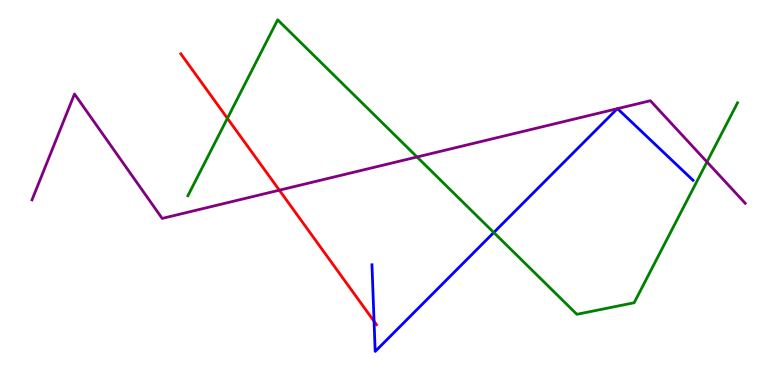[{'lines': ['blue', 'red'], 'intersections': [{'x': 4.83, 'y': 1.66}]}, {'lines': ['green', 'red'], 'intersections': [{'x': 2.93, 'y': 6.93}]}, {'lines': ['purple', 'red'], 'intersections': [{'x': 3.6, 'y': 5.06}]}, {'lines': ['blue', 'green'], 'intersections': [{'x': 6.37, 'y': 3.96}]}, {'lines': ['blue', 'purple'], 'intersections': [{'x': 7.97, 'y': 7.18}, {'x': 7.97, 'y': 7.18}]}, {'lines': ['green', 'purple'], 'intersections': [{'x': 5.38, 'y': 5.92}, {'x': 9.12, 'y': 5.79}]}]